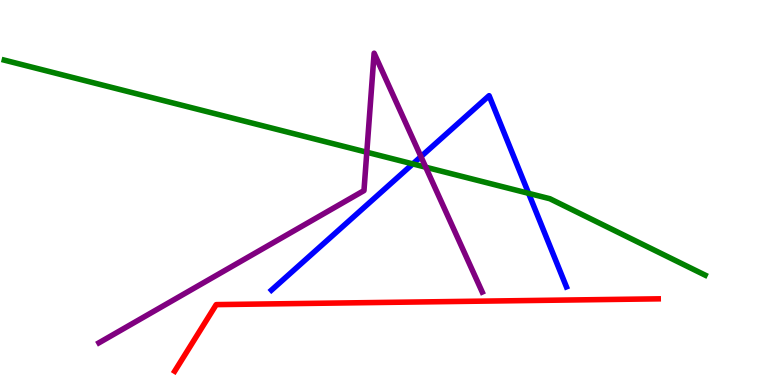[{'lines': ['blue', 'red'], 'intersections': []}, {'lines': ['green', 'red'], 'intersections': []}, {'lines': ['purple', 'red'], 'intersections': []}, {'lines': ['blue', 'green'], 'intersections': [{'x': 5.33, 'y': 5.74}, {'x': 6.82, 'y': 4.98}]}, {'lines': ['blue', 'purple'], 'intersections': [{'x': 5.43, 'y': 5.93}]}, {'lines': ['green', 'purple'], 'intersections': [{'x': 4.73, 'y': 6.05}, {'x': 5.49, 'y': 5.66}]}]